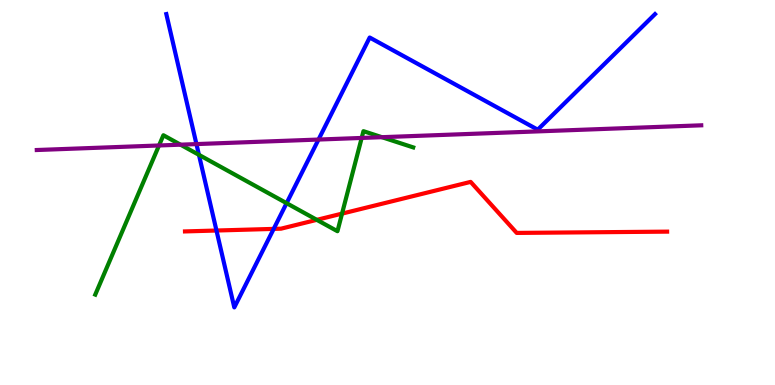[{'lines': ['blue', 'red'], 'intersections': [{'x': 2.79, 'y': 4.01}, {'x': 3.53, 'y': 4.05}]}, {'lines': ['green', 'red'], 'intersections': [{'x': 4.09, 'y': 4.29}, {'x': 4.41, 'y': 4.45}]}, {'lines': ['purple', 'red'], 'intersections': []}, {'lines': ['blue', 'green'], 'intersections': [{'x': 2.57, 'y': 5.98}, {'x': 3.7, 'y': 4.72}]}, {'lines': ['blue', 'purple'], 'intersections': [{'x': 2.53, 'y': 6.26}, {'x': 4.11, 'y': 6.38}]}, {'lines': ['green', 'purple'], 'intersections': [{'x': 2.05, 'y': 6.22}, {'x': 2.33, 'y': 6.24}, {'x': 4.67, 'y': 6.42}, {'x': 4.93, 'y': 6.44}]}]